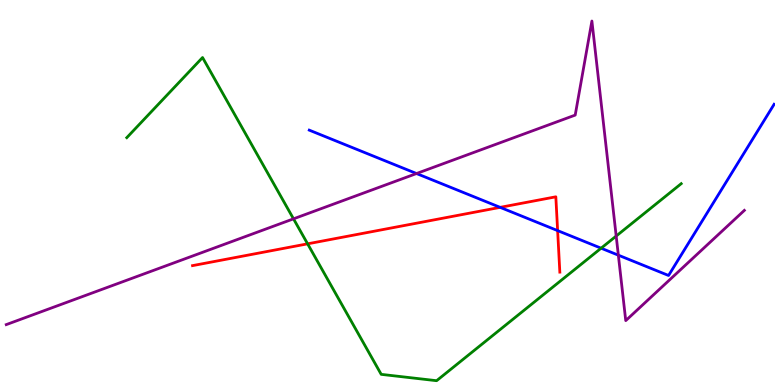[{'lines': ['blue', 'red'], 'intersections': [{'x': 6.45, 'y': 4.61}, {'x': 7.2, 'y': 4.01}]}, {'lines': ['green', 'red'], 'intersections': [{'x': 3.97, 'y': 3.67}]}, {'lines': ['purple', 'red'], 'intersections': []}, {'lines': ['blue', 'green'], 'intersections': [{'x': 7.76, 'y': 3.55}]}, {'lines': ['blue', 'purple'], 'intersections': [{'x': 5.37, 'y': 5.49}, {'x': 7.98, 'y': 3.37}]}, {'lines': ['green', 'purple'], 'intersections': [{'x': 3.79, 'y': 4.32}, {'x': 7.95, 'y': 3.87}]}]